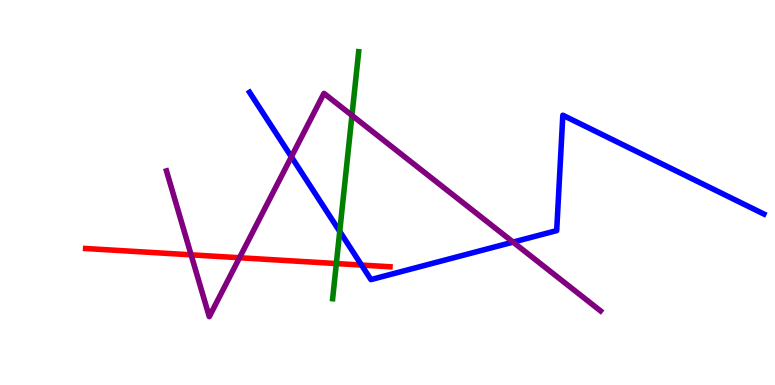[{'lines': ['blue', 'red'], 'intersections': [{'x': 4.66, 'y': 3.12}]}, {'lines': ['green', 'red'], 'intersections': [{'x': 4.34, 'y': 3.15}]}, {'lines': ['purple', 'red'], 'intersections': [{'x': 2.47, 'y': 3.38}, {'x': 3.09, 'y': 3.31}]}, {'lines': ['blue', 'green'], 'intersections': [{'x': 4.38, 'y': 3.99}]}, {'lines': ['blue', 'purple'], 'intersections': [{'x': 3.76, 'y': 5.93}, {'x': 6.62, 'y': 3.71}]}, {'lines': ['green', 'purple'], 'intersections': [{'x': 4.54, 'y': 7.0}]}]